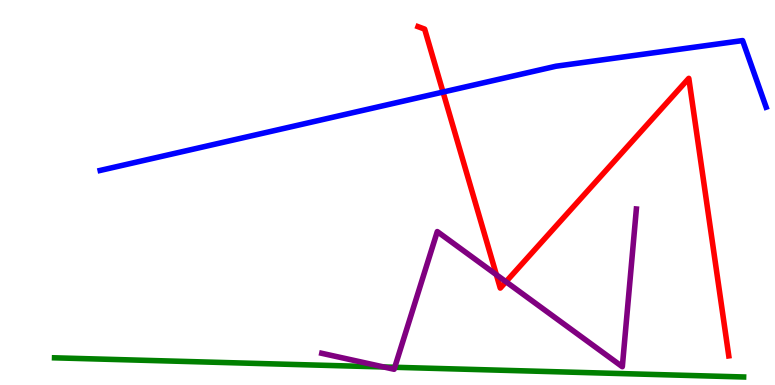[{'lines': ['blue', 'red'], 'intersections': [{'x': 5.72, 'y': 7.61}]}, {'lines': ['green', 'red'], 'intersections': []}, {'lines': ['purple', 'red'], 'intersections': [{'x': 6.4, 'y': 2.86}, {'x': 6.53, 'y': 2.68}]}, {'lines': ['blue', 'green'], 'intersections': []}, {'lines': ['blue', 'purple'], 'intersections': []}, {'lines': ['green', 'purple'], 'intersections': [{'x': 4.95, 'y': 0.468}, {'x': 5.09, 'y': 0.46}]}]